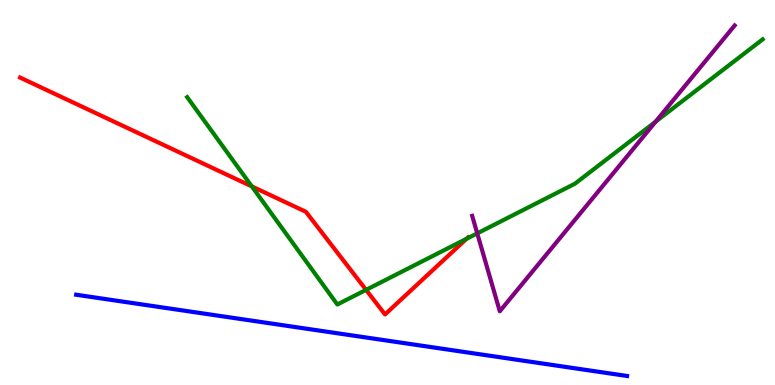[{'lines': ['blue', 'red'], 'intersections': []}, {'lines': ['green', 'red'], 'intersections': [{'x': 3.25, 'y': 5.16}, {'x': 4.72, 'y': 2.47}, {'x': 6.02, 'y': 3.8}]}, {'lines': ['purple', 'red'], 'intersections': []}, {'lines': ['blue', 'green'], 'intersections': []}, {'lines': ['blue', 'purple'], 'intersections': []}, {'lines': ['green', 'purple'], 'intersections': [{'x': 6.16, 'y': 3.94}, {'x': 8.46, 'y': 6.84}]}]